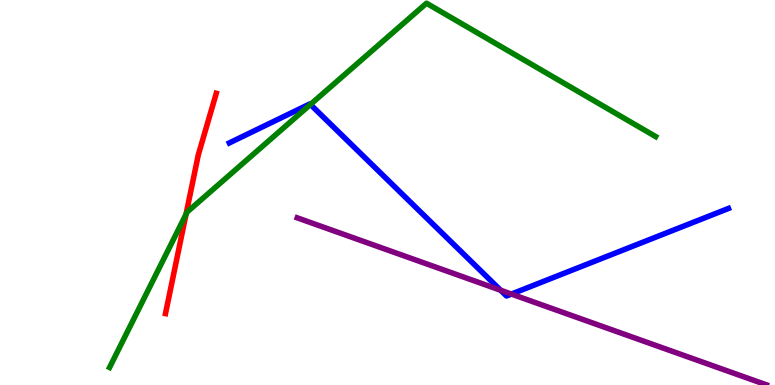[{'lines': ['blue', 'red'], 'intersections': []}, {'lines': ['green', 'red'], 'intersections': [{'x': 2.4, 'y': 4.43}]}, {'lines': ['purple', 'red'], 'intersections': []}, {'lines': ['blue', 'green'], 'intersections': [{'x': 4.01, 'y': 7.29}]}, {'lines': ['blue', 'purple'], 'intersections': [{'x': 6.46, 'y': 2.46}, {'x': 6.6, 'y': 2.36}]}, {'lines': ['green', 'purple'], 'intersections': []}]